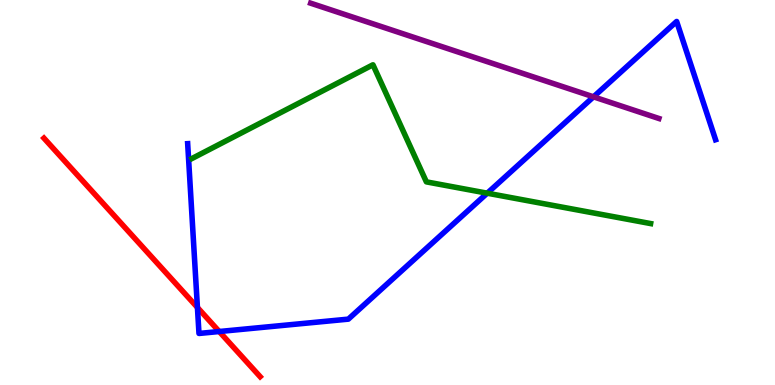[{'lines': ['blue', 'red'], 'intersections': [{'x': 2.55, 'y': 2.01}, {'x': 2.83, 'y': 1.39}]}, {'lines': ['green', 'red'], 'intersections': []}, {'lines': ['purple', 'red'], 'intersections': []}, {'lines': ['blue', 'green'], 'intersections': [{'x': 6.29, 'y': 4.98}]}, {'lines': ['blue', 'purple'], 'intersections': [{'x': 7.66, 'y': 7.48}]}, {'lines': ['green', 'purple'], 'intersections': []}]